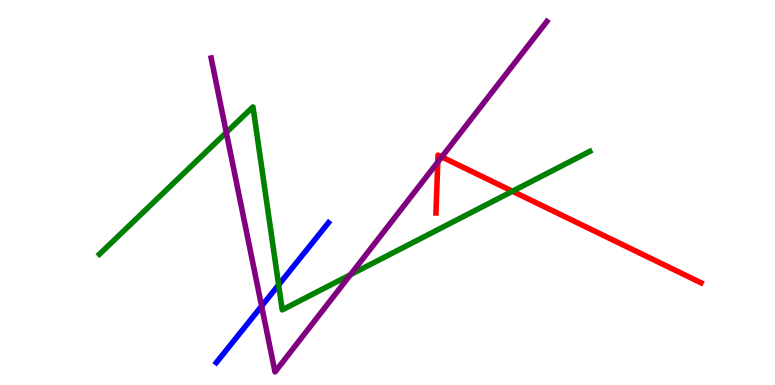[{'lines': ['blue', 'red'], 'intersections': []}, {'lines': ['green', 'red'], 'intersections': [{'x': 6.61, 'y': 5.03}]}, {'lines': ['purple', 'red'], 'intersections': [{'x': 5.65, 'y': 5.79}, {'x': 5.7, 'y': 5.92}]}, {'lines': ['blue', 'green'], 'intersections': [{'x': 3.6, 'y': 2.6}]}, {'lines': ['blue', 'purple'], 'intersections': [{'x': 3.38, 'y': 2.05}]}, {'lines': ['green', 'purple'], 'intersections': [{'x': 2.92, 'y': 6.56}, {'x': 4.52, 'y': 2.86}]}]